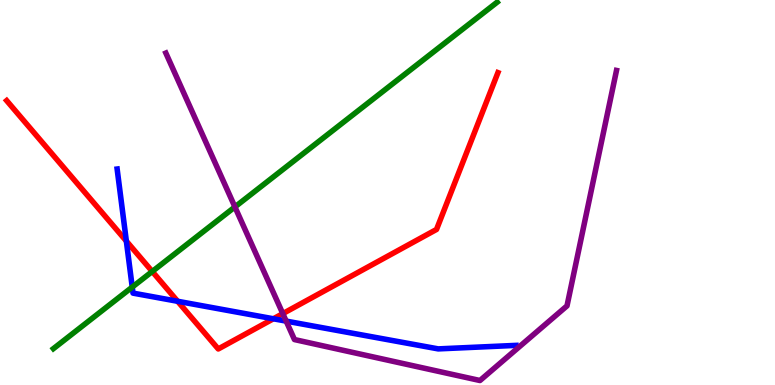[{'lines': ['blue', 'red'], 'intersections': [{'x': 1.63, 'y': 3.74}, {'x': 2.29, 'y': 2.17}, {'x': 3.53, 'y': 1.72}]}, {'lines': ['green', 'red'], 'intersections': [{'x': 1.96, 'y': 2.95}]}, {'lines': ['purple', 'red'], 'intersections': [{'x': 3.65, 'y': 1.85}]}, {'lines': ['blue', 'green'], 'intersections': [{'x': 1.71, 'y': 2.54}]}, {'lines': ['blue', 'purple'], 'intersections': [{'x': 3.69, 'y': 1.66}]}, {'lines': ['green', 'purple'], 'intersections': [{'x': 3.03, 'y': 4.63}]}]